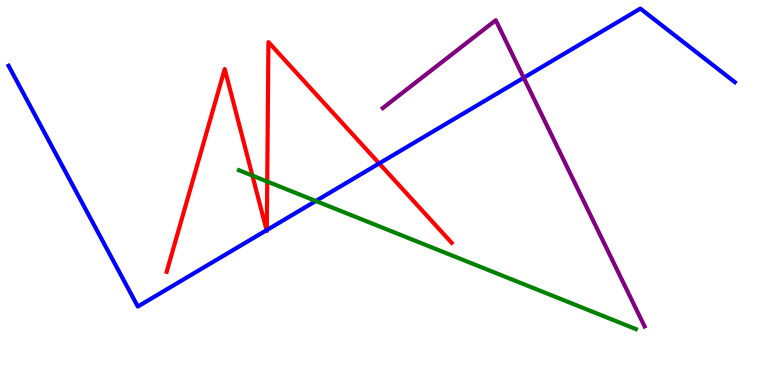[{'lines': ['blue', 'red'], 'intersections': [{'x': 3.44, 'y': 4.02}, {'x': 3.44, 'y': 4.02}, {'x': 4.89, 'y': 5.76}]}, {'lines': ['green', 'red'], 'intersections': [{'x': 3.26, 'y': 5.44}, {'x': 3.45, 'y': 5.28}]}, {'lines': ['purple', 'red'], 'intersections': []}, {'lines': ['blue', 'green'], 'intersections': [{'x': 4.08, 'y': 4.78}]}, {'lines': ['blue', 'purple'], 'intersections': [{'x': 6.76, 'y': 7.98}]}, {'lines': ['green', 'purple'], 'intersections': []}]